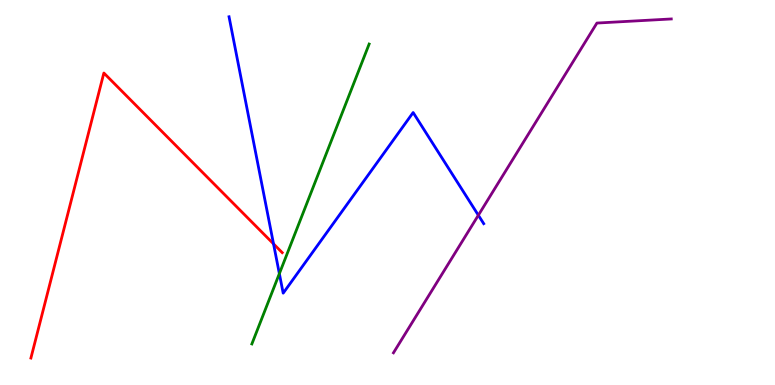[{'lines': ['blue', 'red'], 'intersections': [{'x': 3.53, 'y': 3.67}]}, {'lines': ['green', 'red'], 'intersections': []}, {'lines': ['purple', 'red'], 'intersections': []}, {'lines': ['blue', 'green'], 'intersections': [{'x': 3.6, 'y': 2.89}]}, {'lines': ['blue', 'purple'], 'intersections': [{'x': 6.17, 'y': 4.41}]}, {'lines': ['green', 'purple'], 'intersections': []}]